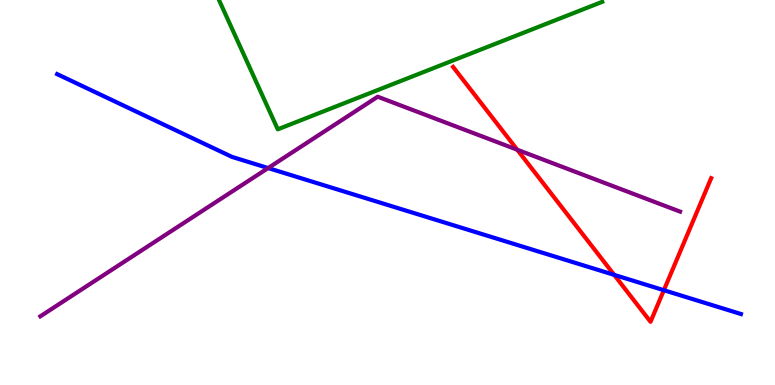[{'lines': ['blue', 'red'], 'intersections': [{'x': 7.93, 'y': 2.86}, {'x': 8.57, 'y': 2.46}]}, {'lines': ['green', 'red'], 'intersections': []}, {'lines': ['purple', 'red'], 'intersections': [{'x': 6.67, 'y': 6.11}]}, {'lines': ['blue', 'green'], 'intersections': []}, {'lines': ['blue', 'purple'], 'intersections': [{'x': 3.46, 'y': 5.64}]}, {'lines': ['green', 'purple'], 'intersections': []}]